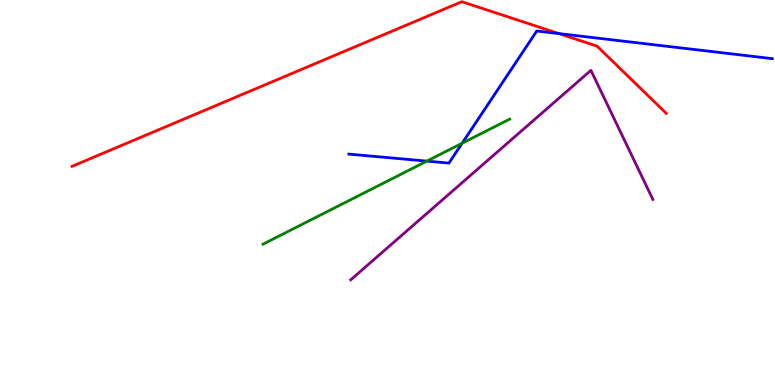[{'lines': ['blue', 'red'], 'intersections': [{'x': 7.21, 'y': 9.13}]}, {'lines': ['green', 'red'], 'intersections': []}, {'lines': ['purple', 'red'], 'intersections': []}, {'lines': ['blue', 'green'], 'intersections': [{'x': 5.51, 'y': 5.82}, {'x': 5.96, 'y': 6.28}]}, {'lines': ['blue', 'purple'], 'intersections': []}, {'lines': ['green', 'purple'], 'intersections': []}]